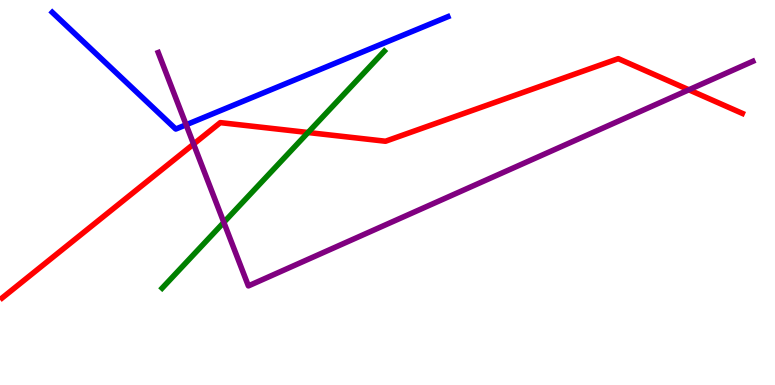[{'lines': ['blue', 'red'], 'intersections': []}, {'lines': ['green', 'red'], 'intersections': [{'x': 3.97, 'y': 6.56}]}, {'lines': ['purple', 'red'], 'intersections': [{'x': 2.5, 'y': 6.26}, {'x': 8.89, 'y': 7.67}]}, {'lines': ['blue', 'green'], 'intersections': []}, {'lines': ['blue', 'purple'], 'intersections': [{'x': 2.4, 'y': 6.76}]}, {'lines': ['green', 'purple'], 'intersections': [{'x': 2.89, 'y': 4.22}]}]